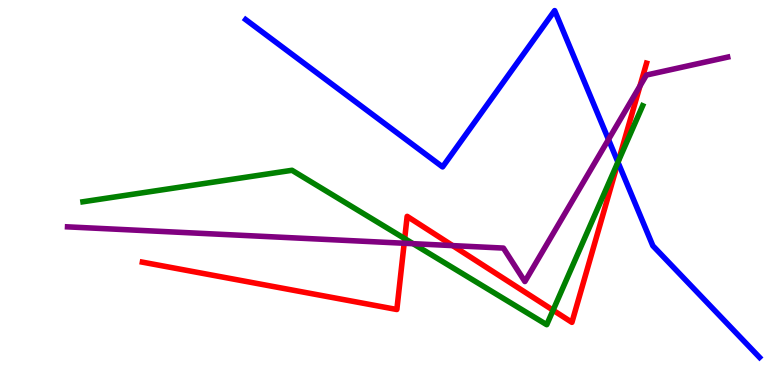[{'lines': ['blue', 'red'], 'intersections': [{'x': 7.97, 'y': 5.78}]}, {'lines': ['green', 'red'], 'intersections': [{'x': 5.22, 'y': 3.8}, {'x': 7.14, 'y': 1.94}, {'x': 7.98, 'y': 5.81}]}, {'lines': ['purple', 'red'], 'intersections': [{'x': 5.22, 'y': 3.68}, {'x': 5.84, 'y': 3.62}, {'x': 8.26, 'y': 7.77}]}, {'lines': ['blue', 'green'], 'intersections': [{'x': 7.97, 'y': 5.79}]}, {'lines': ['blue', 'purple'], 'intersections': [{'x': 7.85, 'y': 6.38}]}, {'lines': ['green', 'purple'], 'intersections': [{'x': 5.33, 'y': 3.67}]}]